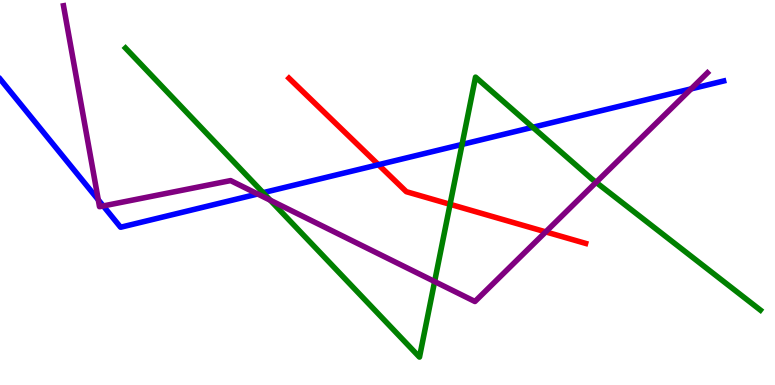[{'lines': ['blue', 'red'], 'intersections': [{'x': 4.88, 'y': 5.72}]}, {'lines': ['green', 'red'], 'intersections': [{'x': 5.81, 'y': 4.69}]}, {'lines': ['purple', 'red'], 'intersections': [{'x': 7.04, 'y': 3.98}]}, {'lines': ['blue', 'green'], 'intersections': [{'x': 3.39, 'y': 5.0}, {'x': 5.96, 'y': 6.25}, {'x': 6.87, 'y': 6.69}]}, {'lines': ['blue', 'purple'], 'intersections': [{'x': 1.27, 'y': 4.81}, {'x': 1.33, 'y': 4.65}, {'x': 3.32, 'y': 4.96}, {'x': 8.92, 'y': 7.69}]}, {'lines': ['green', 'purple'], 'intersections': [{'x': 3.49, 'y': 4.8}, {'x': 5.61, 'y': 2.69}, {'x': 7.69, 'y': 5.26}]}]